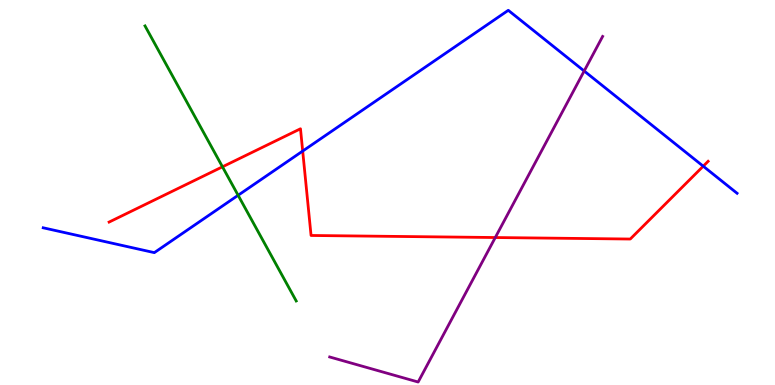[{'lines': ['blue', 'red'], 'intersections': [{'x': 3.91, 'y': 6.08}, {'x': 9.07, 'y': 5.68}]}, {'lines': ['green', 'red'], 'intersections': [{'x': 2.87, 'y': 5.67}]}, {'lines': ['purple', 'red'], 'intersections': [{'x': 6.39, 'y': 3.83}]}, {'lines': ['blue', 'green'], 'intersections': [{'x': 3.07, 'y': 4.93}]}, {'lines': ['blue', 'purple'], 'intersections': [{'x': 7.54, 'y': 8.16}]}, {'lines': ['green', 'purple'], 'intersections': []}]